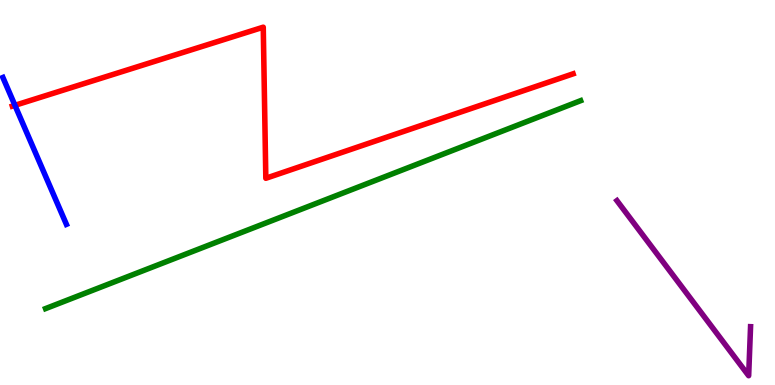[{'lines': ['blue', 'red'], 'intersections': [{'x': 0.193, 'y': 7.26}]}, {'lines': ['green', 'red'], 'intersections': []}, {'lines': ['purple', 'red'], 'intersections': []}, {'lines': ['blue', 'green'], 'intersections': []}, {'lines': ['blue', 'purple'], 'intersections': []}, {'lines': ['green', 'purple'], 'intersections': []}]